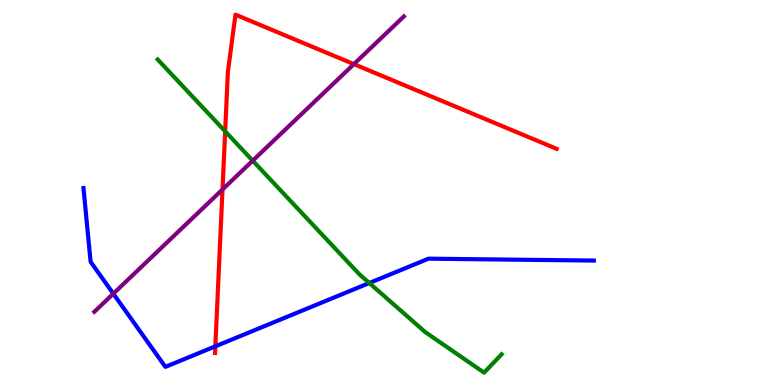[{'lines': ['blue', 'red'], 'intersections': [{'x': 2.78, 'y': 1.0}]}, {'lines': ['green', 'red'], 'intersections': [{'x': 2.91, 'y': 6.59}]}, {'lines': ['purple', 'red'], 'intersections': [{'x': 2.87, 'y': 5.08}, {'x': 4.57, 'y': 8.33}]}, {'lines': ['blue', 'green'], 'intersections': [{'x': 4.77, 'y': 2.65}]}, {'lines': ['blue', 'purple'], 'intersections': [{'x': 1.46, 'y': 2.37}]}, {'lines': ['green', 'purple'], 'intersections': [{'x': 3.26, 'y': 5.83}]}]